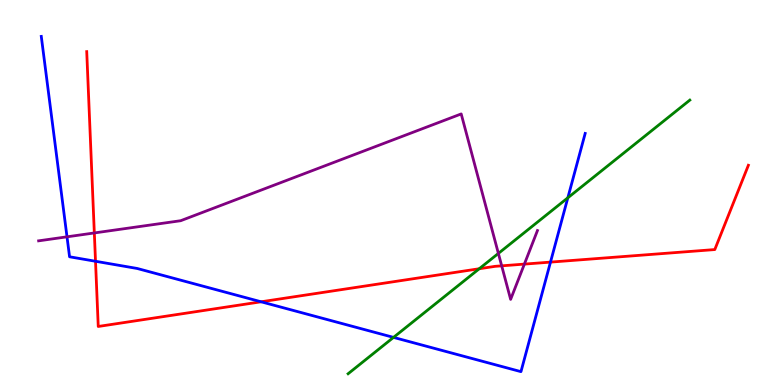[{'lines': ['blue', 'red'], 'intersections': [{'x': 1.23, 'y': 3.21}, {'x': 3.37, 'y': 2.16}, {'x': 7.1, 'y': 3.19}]}, {'lines': ['green', 'red'], 'intersections': [{'x': 6.18, 'y': 3.02}]}, {'lines': ['purple', 'red'], 'intersections': [{'x': 1.22, 'y': 3.95}, {'x': 6.47, 'y': 3.1}, {'x': 6.77, 'y': 3.14}]}, {'lines': ['blue', 'green'], 'intersections': [{'x': 5.08, 'y': 1.24}, {'x': 7.33, 'y': 4.86}]}, {'lines': ['blue', 'purple'], 'intersections': [{'x': 0.865, 'y': 3.85}]}, {'lines': ['green', 'purple'], 'intersections': [{'x': 6.43, 'y': 3.42}]}]